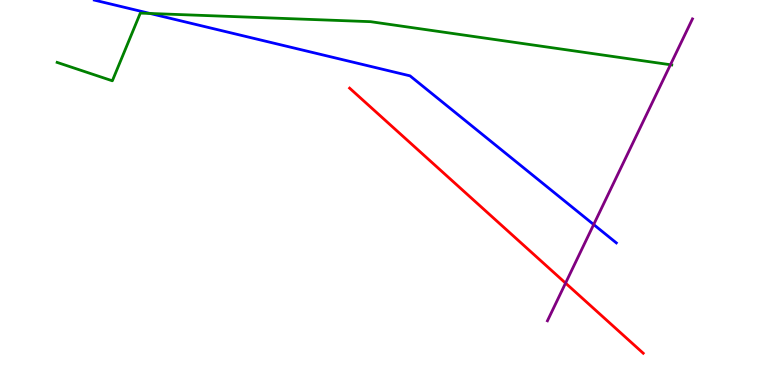[{'lines': ['blue', 'red'], 'intersections': []}, {'lines': ['green', 'red'], 'intersections': []}, {'lines': ['purple', 'red'], 'intersections': [{'x': 7.3, 'y': 2.65}]}, {'lines': ['blue', 'green'], 'intersections': [{'x': 1.94, 'y': 9.65}]}, {'lines': ['blue', 'purple'], 'intersections': [{'x': 7.66, 'y': 4.17}]}, {'lines': ['green', 'purple'], 'intersections': [{'x': 8.65, 'y': 8.32}]}]